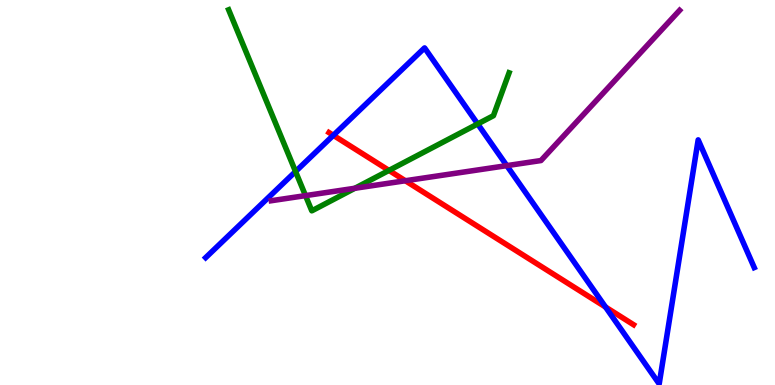[{'lines': ['blue', 'red'], 'intersections': [{'x': 4.3, 'y': 6.49}, {'x': 7.81, 'y': 2.03}]}, {'lines': ['green', 'red'], 'intersections': [{'x': 5.02, 'y': 5.57}]}, {'lines': ['purple', 'red'], 'intersections': [{'x': 5.23, 'y': 5.31}]}, {'lines': ['blue', 'green'], 'intersections': [{'x': 3.81, 'y': 5.54}, {'x': 6.16, 'y': 6.78}]}, {'lines': ['blue', 'purple'], 'intersections': [{'x': 6.54, 'y': 5.7}]}, {'lines': ['green', 'purple'], 'intersections': [{'x': 3.94, 'y': 4.92}, {'x': 4.58, 'y': 5.11}]}]